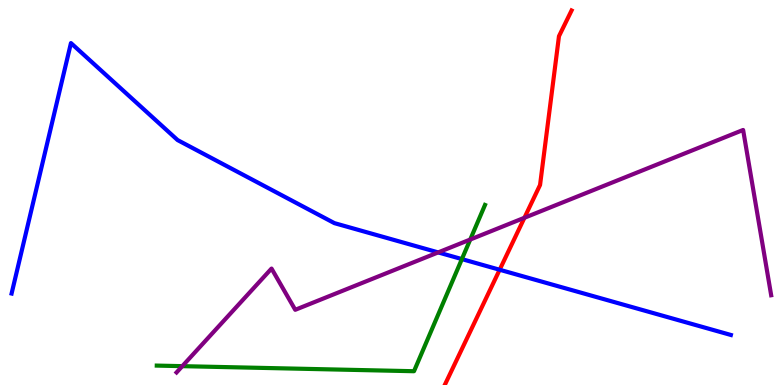[{'lines': ['blue', 'red'], 'intersections': [{'x': 6.45, 'y': 2.99}]}, {'lines': ['green', 'red'], 'intersections': []}, {'lines': ['purple', 'red'], 'intersections': [{'x': 6.77, 'y': 4.34}]}, {'lines': ['blue', 'green'], 'intersections': [{'x': 5.96, 'y': 3.27}]}, {'lines': ['blue', 'purple'], 'intersections': [{'x': 5.65, 'y': 3.44}]}, {'lines': ['green', 'purple'], 'intersections': [{'x': 2.35, 'y': 0.49}, {'x': 6.07, 'y': 3.78}]}]